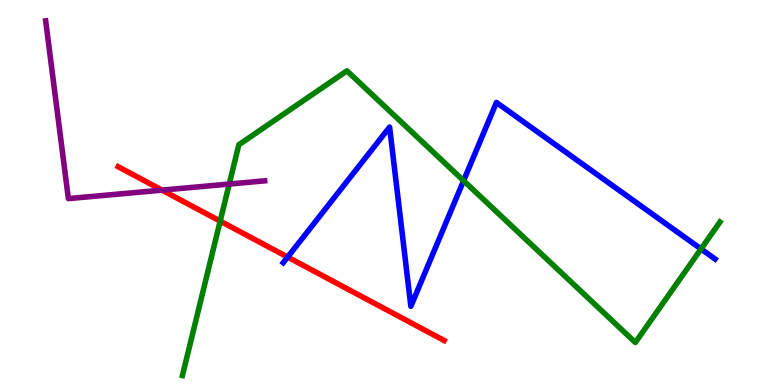[{'lines': ['blue', 'red'], 'intersections': [{'x': 3.71, 'y': 3.32}]}, {'lines': ['green', 'red'], 'intersections': [{'x': 2.84, 'y': 4.26}]}, {'lines': ['purple', 'red'], 'intersections': [{'x': 2.09, 'y': 5.06}]}, {'lines': ['blue', 'green'], 'intersections': [{'x': 5.98, 'y': 5.31}, {'x': 9.05, 'y': 3.53}]}, {'lines': ['blue', 'purple'], 'intersections': []}, {'lines': ['green', 'purple'], 'intersections': [{'x': 2.96, 'y': 5.22}]}]